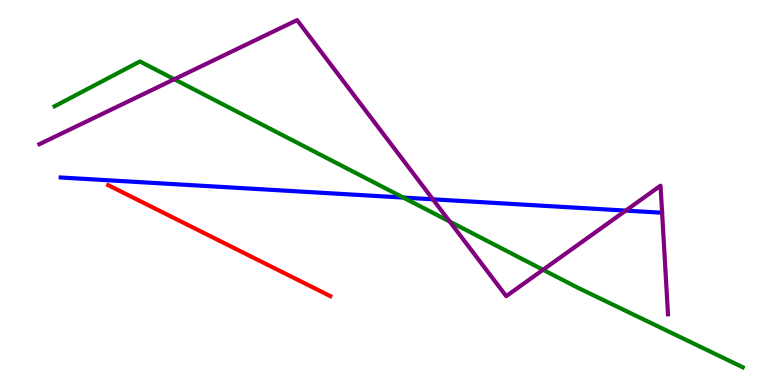[{'lines': ['blue', 'red'], 'intersections': []}, {'lines': ['green', 'red'], 'intersections': []}, {'lines': ['purple', 'red'], 'intersections': []}, {'lines': ['blue', 'green'], 'intersections': [{'x': 5.2, 'y': 4.87}]}, {'lines': ['blue', 'purple'], 'intersections': [{'x': 5.59, 'y': 4.82}, {'x': 8.07, 'y': 4.53}]}, {'lines': ['green', 'purple'], 'intersections': [{'x': 2.25, 'y': 7.94}, {'x': 5.8, 'y': 4.25}, {'x': 7.01, 'y': 2.99}]}]